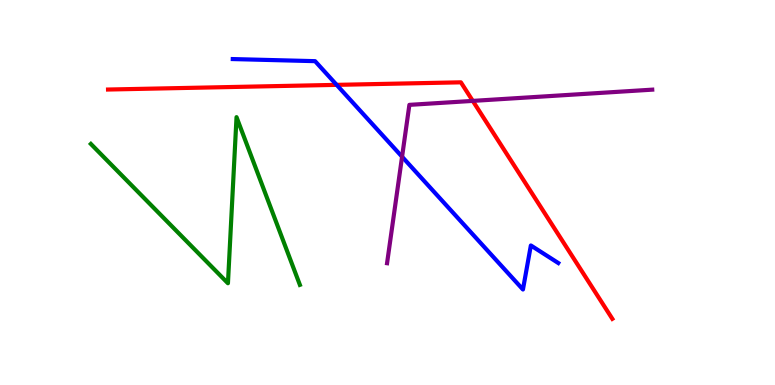[{'lines': ['blue', 'red'], 'intersections': [{'x': 4.34, 'y': 7.8}]}, {'lines': ['green', 'red'], 'intersections': []}, {'lines': ['purple', 'red'], 'intersections': [{'x': 6.1, 'y': 7.38}]}, {'lines': ['blue', 'green'], 'intersections': []}, {'lines': ['blue', 'purple'], 'intersections': [{'x': 5.19, 'y': 5.93}]}, {'lines': ['green', 'purple'], 'intersections': []}]